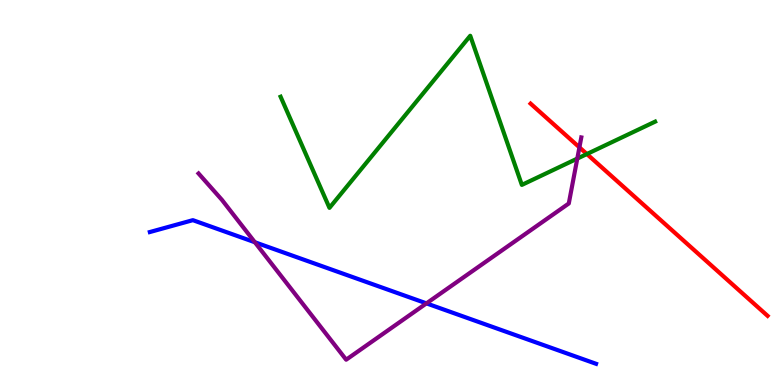[{'lines': ['blue', 'red'], 'intersections': []}, {'lines': ['green', 'red'], 'intersections': [{'x': 7.57, 'y': 6.0}]}, {'lines': ['purple', 'red'], 'intersections': [{'x': 7.48, 'y': 6.17}]}, {'lines': ['blue', 'green'], 'intersections': []}, {'lines': ['blue', 'purple'], 'intersections': [{'x': 3.29, 'y': 3.71}, {'x': 5.5, 'y': 2.12}]}, {'lines': ['green', 'purple'], 'intersections': [{'x': 7.45, 'y': 5.88}]}]